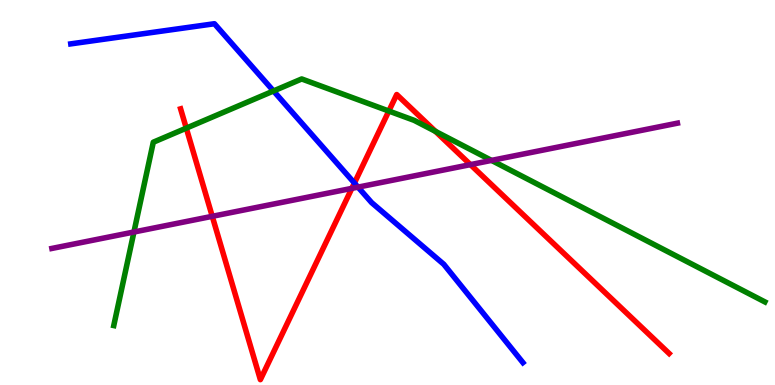[{'lines': ['blue', 'red'], 'intersections': [{'x': 4.57, 'y': 5.25}]}, {'lines': ['green', 'red'], 'intersections': [{'x': 2.4, 'y': 6.67}, {'x': 5.02, 'y': 7.12}, {'x': 5.62, 'y': 6.59}]}, {'lines': ['purple', 'red'], 'intersections': [{'x': 2.74, 'y': 4.38}, {'x': 4.54, 'y': 5.11}, {'x': 6.07, 'y': 5.72}]}, {'lines': ['blue', 'green'], 'intersections': [{'x': 3.53, 'y': 7.64}]}, {'lines': ['blue', 'purple'], 'intersections': [{'x': 4.62, 'y': 5.14}]}, {'lines': ['green', 'purple'], 'intersections': [{'x': 1.73, 'y': 3.97}, {'x': 6.34, 'y': 5.83}]}]